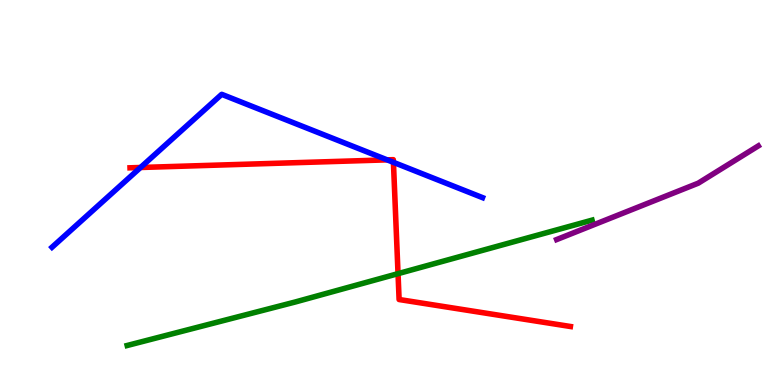[{'lines': ['blue', 'red'], 'intersections': [{'x': 1.81, 'y': 5.65}, {'x': 5.0, 'y': 5.85}, {'x': 5.08, 'y': 5.78}]}, {'lines': ['green', 'red'], 'intersections': [{'x': 5.14, 'y': 2.89}]}, {'lines': ['purple', 'red'], 'intersections': []}, {'lines': ['blue', 'green'], 'intersections': []}, {'lines': ['blue', 'purple'], 'intersections': []}, {'lines': ['green', 'purple'], 'intersections': []}]